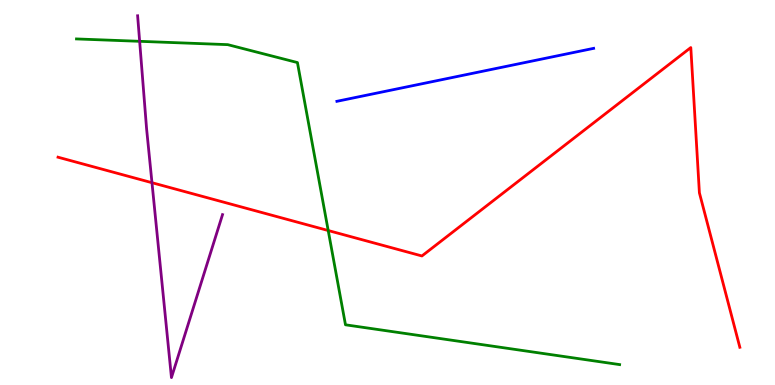[{'lines': ['blue', 'red'], 'intersections': []}, {'lines': ['green', 'red'], 'intersections': [{'x': 4.23, 'y': 4.01}]}, {'lines': ['purple', 'red'], 'intersections': [{'x': 1.96, 'y': 5.25}]}, {'lines': ['blue', 'green'], 'intersections': []}, {'lines': ['blue', 'purple'], 'intersections': []}, {'lines': ['green', 'purple'], 'intersections': [{'x': 1.8, 'y': 8.93}]}]